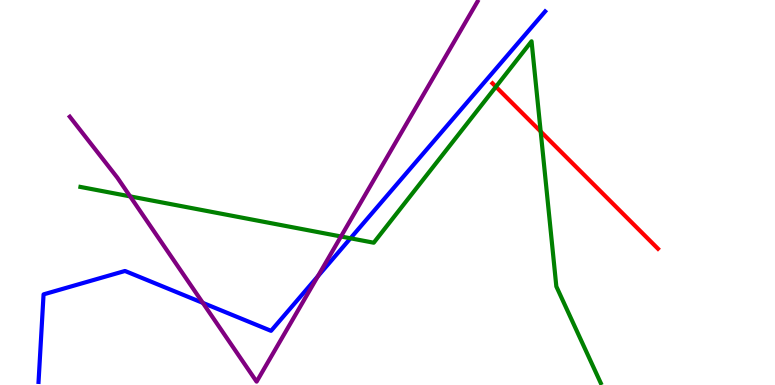[{'lines': ['blue', 'red'], 'intersections': []}, {'lines': ['green', 'red'], 'intersections': [{'x': 6.4, 'y': 7.75}, {'x': 6.98, 'y': 6.58}]}, {'lines': ['purple', 'red'], 'intersections': []}, {'lines': ['blue', 'green'], 'intersections': [{'x': 4.52, 'y': 3.81}]}, {'lines': ['blue', 'purple'], 'intersections': [{'x': 2.62, 'y': 2.13}, {'x': 4.1, 'y': 2.82}]}, {'lines': ['green', 'purple'], 'intersections': [{'x': 1.68, 'y': 4.9}, {'x': 4.4, 'y': 3.86}]}]